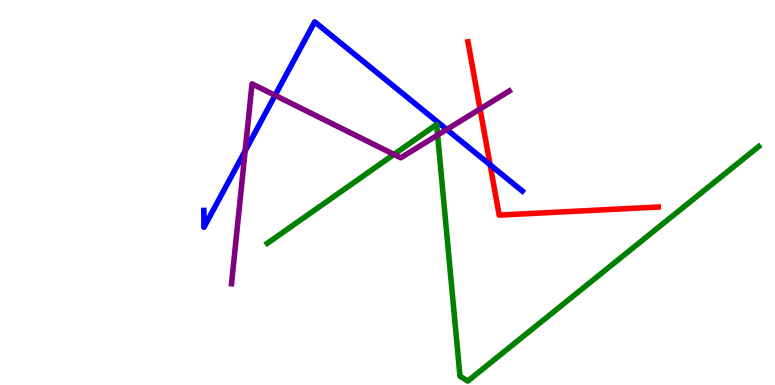[{'lines': ['blue', 'red'], 'intersections': [{'x': 6.32, 'y': 5.72}]}, {'lines': ['green', 'red'], 'intersections': []}, {'lines': ['purple', 'red'], 'intersections': [{'x': 6.19, 'y': 7.17}]}, {'lines': ['blue', 'green'], 'intersections': []}, {'lines': ['blue', 'purple'], 'intersections': [{'x': 3.16, 'y': 6.08}, {'x': 3.55, 'y': 7.52}, {'x': 5.76, 'y': 6.64}]}, {'lines': ['green', 'purple'], 'intersections': [{'x': 5.08, 'y': 5.99}, {'x': 5.65, 'y': 6.49}]}]